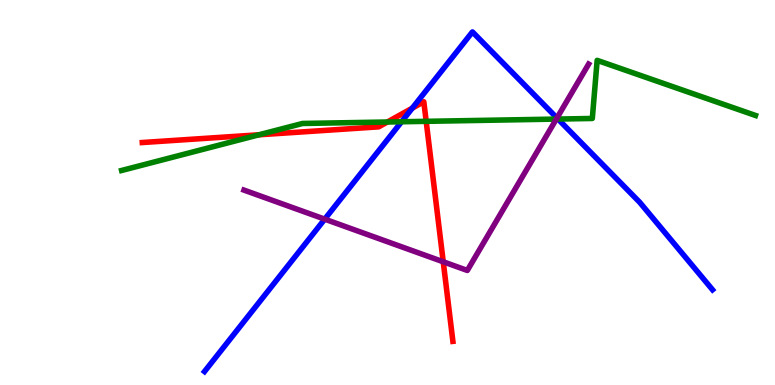[{'lines': ['blue', 'red'], 'intersections': [{'x': 5.32, 'y': 7.19}]}, {'lines': ['green', 'red'], 'intersections': [{'x': 3.34, 'y': 6.5}, {'x': 5.0, 'y': 6.83}, {'x': 5.5, 'y': 6.85}]}, {'lines': ['purple', 'red'], 'intersections': [{'x': 5.72, 'y': 3.2}]}, {'lines': ['blue', 'green'], 'intersections': [{'x': 5.18, 'y': 6.84}, {'x': 7.2, 'y': 6.91}]}, {'lines': ['blue', 'purple'], 'intersections': [{'x': 4.19, 'y': 4.31}, {'x': 7.19, 'y': 6.94}]}, {'lines': ['green', 'purple'], 'intersections': [{'x': 7.18, 'y': 6.91}]}]